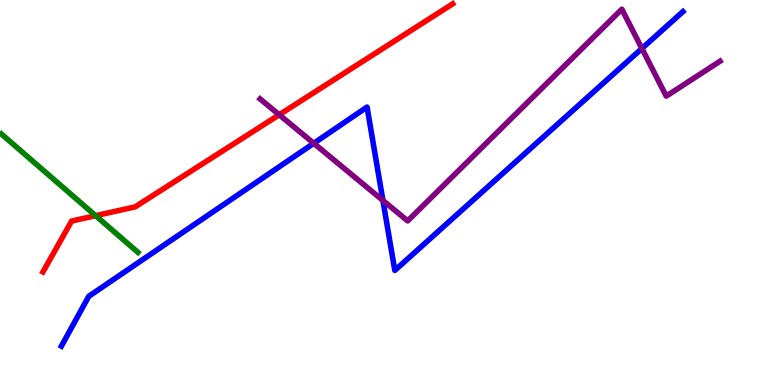[{'lines': ['blue', 'red'], 'intersections': []}, {'lines': ['green', 'red'], 'intersections': [{'x': 1.23, 'y': 4.4}]}, {'lines': ['purple', 'red'], 'intersections': [{'x': 3.6, 'y': 7.02}]}, {'lines': ['blue', 'green'], 'intersections': []}, {'lines': ['blue', 'purple'], 'intersections': [{'x': 4.05, 'y': 6.28}, {'x': 4.94, 'y': 4.79}, {'x': 8.28, 'y': 8.74}]}, {'lines': ['green', 'purple'], 'intersections': []}]